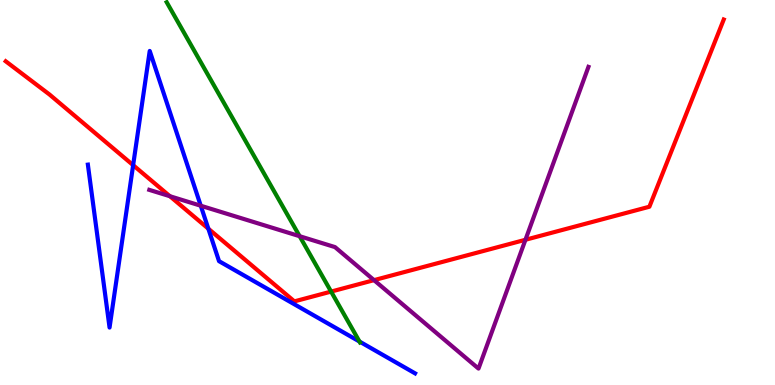[{'lines': ['blue', 'red'], 'intersections': [{'x': 1.72, 'y': 5.71}, {'x': 2.69, 'y': 4.06}]}, {'lines': ['green', 'red'], 'intersections': [{'x': 4.27, 'y': 2.43}]}, {'lines': ['purple', 'red'], 'intersections': [{'x': 2.19, 'y': 4.9}, {'x': 4.83, 'y': 2.72}, {'x': 6.78, 'y': 3.77}]}, {'lines': ['blue', 'green'], 'intersections': [{'x': 4.64, 'y': 1.13}]}, {'lines': ['blue', 'purple'], 'intersections': [{'x': 2.59, 'y': 4.66}]}, {'lines': ['green', 'purple'], 'intersections': [{'x': 3.87, 'y': 3.87}]}]